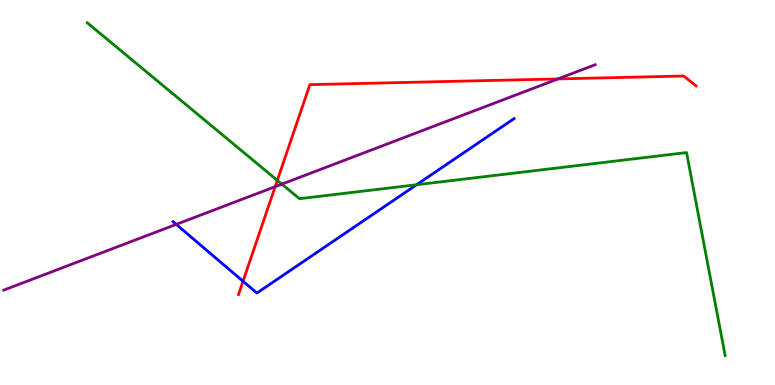[{'lines': ['blue', 'red'], 'intersections': [{'x': 3.14, 'y': 2.7}]}, {'lines': ['green', 'red'], 'intersections': [{'x': 3.58, 'y': 5.32}]}, {'lines': ['purple', 'red'], 'intersections': [{'x': 3.55, 'y': 5.15}, {'x': 7.2, 'y': 7.95}]}, {'lines': ['blue', 'green'], 'intersections': [{'x': 5.38, 'y': 5.2}]}, {'lines': ['blue', 'purple'], 'intersections': [{'x': 2.27, 'y': 4.17}]}, {'lines': ['green', 'purple'], 'intersections': [{'x': 3.64, 'y': 5.22}]}]